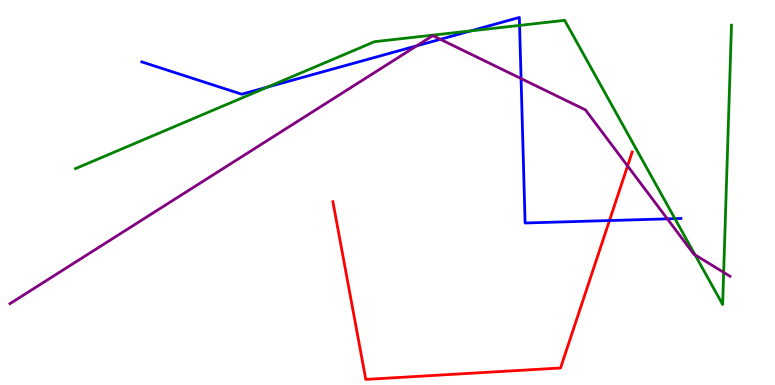[{'lines': ['blue', 'red'], 'intersections': [{'x': 7.86, 'y': 4.27}]}, {'lines': ['green', 'red'], 'intersections': []}, {'lines': ['purple', 'red'], 'intersections': [{'x': 8.1, 'y': 5.69}]}, {'lines': ['blue', 'green'], 'intersections': [{'x': 3.45, 'y': 7.74}, {'x': 6.08, 'y': 9.2}, {'x': 6.7, 'y': 9.34}, {'x': 8.71, 'y': 4.32}]}, {'lines': ['blue', 'purple'], 'intersections': [{'x': 5.38, 'y': 8.81}, {'x': 5.68, 'y': 8.98}, {'x': 6.72, 'y': 7.96}, {'x': 8.61, 'y': 4.32}]}, {'lines': ['green', 'purple'], 'intersections': [{'x': 8.97, 'y': 3.38}, {'x': 9.34, 'y': 2.93}]}]